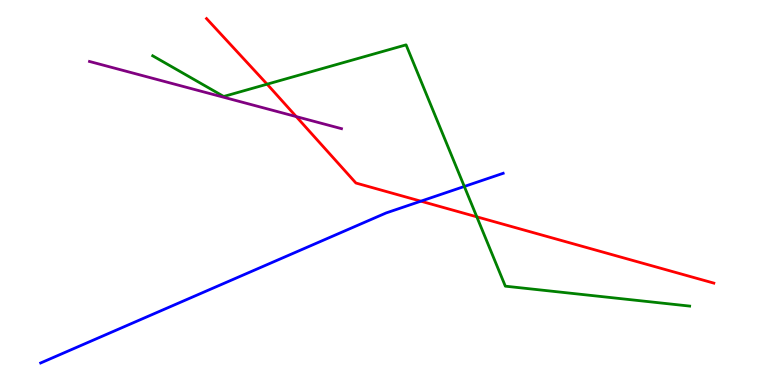[{'lines': ['blue', 'red'], 'intersections': [{'x': 5.43, 'y': 4.77}]}, {'lines': ['green', 'red'], 'intersections': [{'x': 3.45, 'y': 7.81}, {'x': 6.15, 'y': 4.37}]}, {'lines': ['purple', 'red'], 'intersections': [{'x': 3.82, 'y': 6.97}]}, {'lines': ['blue', 'green'], 'intersections': [{'x': 5.99, 'y': 5.16}]}, {'lines': ['blue', 'purple'], 'intersections': []}, {'lines': ['green', 'purple'], 'intersections': []}]